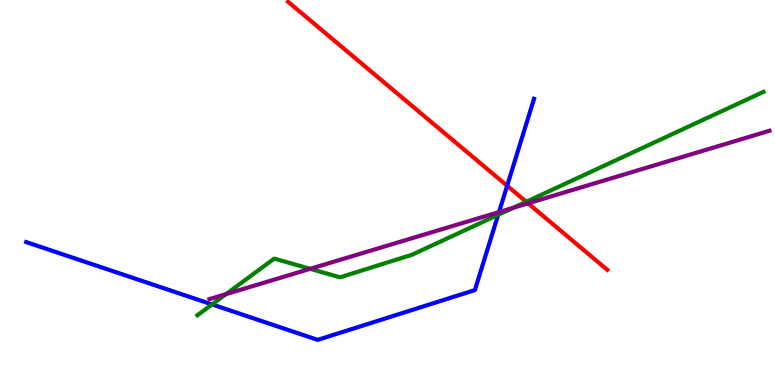[{'lines': ['blue', 'red'], 'intersections': [{'x': 6.54, 'y': 5.18}]}, {'lines': ['green', 'red'], 'intersections': [{'x': 6.79, 'y': 4.76}]}, {'lines': ['purple', 'red'], 'intersections': [{'x': 6.81, 'y': 4.72}]}, {'lines': ['blue', 'green'], 'intersections': [{'x': 2.74, 'y': 2.09}, {'x': 6.43, 'y': 4.42}]}, {'lines': ['blue', 'purple'], 'intersections': [{'x': 6.44, 'y': 4.49}]}, {'lines': ['green', 'purple'], 'intersections': [{'x': 2.92, 'y': 2.36}, {'x': 4.0, 'y': 3.02}, {'x': 6.63, 'y': 4.6}]}]